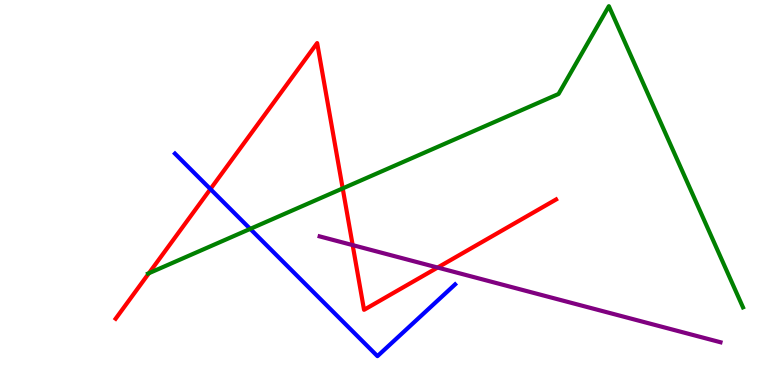[{'lines': ['blue', 'red'], 'intersections': [{'x': 2.72, 'y': 5.09}]}, {'lines': ['green', 'red'], 'intersections': [{'x': 1.92, 'y': 2.9}, {'x': 4.42, 'y': 5.11}]}, {'lines': ['purple', 'red'], 'intersections': [{'x': 4.55, 'y': 3.63}, {'x': 5.65, 'y': 3.05}]}, {'lines': ['blue', 'green'], 'intersections': [{'x': 3.23, 'y': 4.06}]}, {'lines': ['blue', 'purple'], 'intersections': []}, {'lines': ['green', 'purple'], 'intersections': []}]